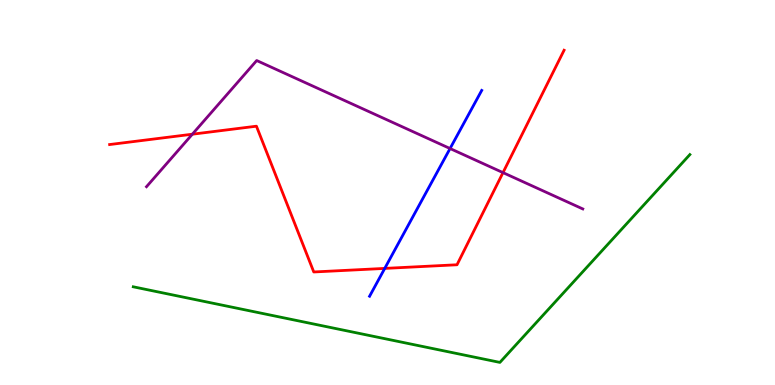[{'lines': ['blue', 'red'], 'intersections': [{'x': 4.96, 'y': 3.03}]}, {'lines': ['green', 'red'], 'intersections': []}, {'lines': ['purple', 'red'], 'intersections': [{'x': 2.48, 'y': 6.51}, {'x': 6.49, 'y': 5.52}]}, {'lines': ['blue', 'green'], 'intersections': []}, {'lines': ['blue', 'purple'], 'intersections': [{'x': 5.81, 'y': 6.14}]}, {'lines': ['green', 'purple'], 'intersections': []}]